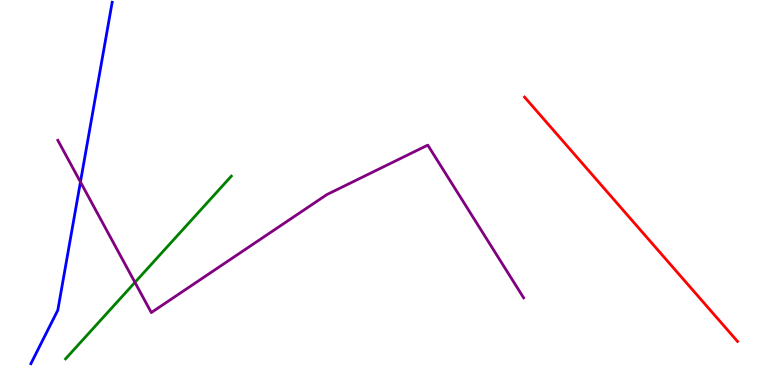[{'lines': ['blue', 'red'], 'intersections': []}, {'lines': ['green', 'red'], 'intersections': []}, {'lines': ['purple', 'red'], 'intersections': []}, {'lines': ['blue', 'green'], 'intersections': []}, {'lines': ['blue', 'purple'], 'intersections': [{'x': 1.04, 'y': 5.27}]}, {'lines': ['green', 'purple'], 'intersections': [{'x': 1.74, 'y': 2.67}]}]